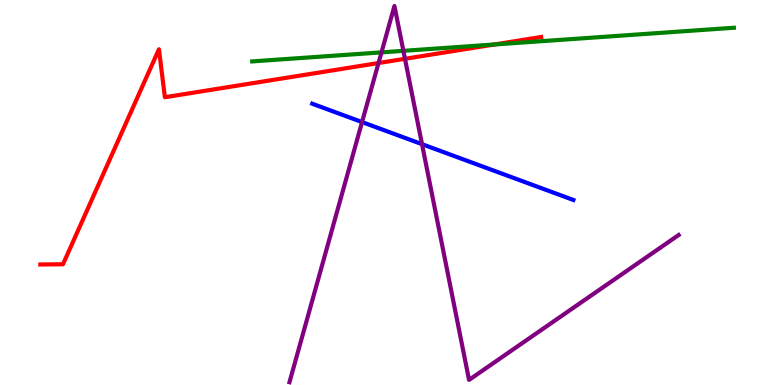[{'lines': ['blue', 'red'], 'intersections': []}, {'lines': ['green', 'red'], 'intersections': [{'x': 6.38, 'y': 8.84}]}, {'lines': ['purple', 'red'], 'intersections': [{'x': 4.88, 'y': 8.36}, {'x': 5.23, 'y': 8.47}]}, {'lines': ['blue', 'green'], 'intersections': []}, {'lines': ['blue', 'purple'], 'intersections': [{'x': 4.67, 'y': 6.83}, {'x': 5.45, 'y': 6.26}]}, {'lines': ['green', 'purple'], 'intersections': [{'x': 4.92, 'y': 8.64}, {'x': 5.21, 'y': 8.68}]}]